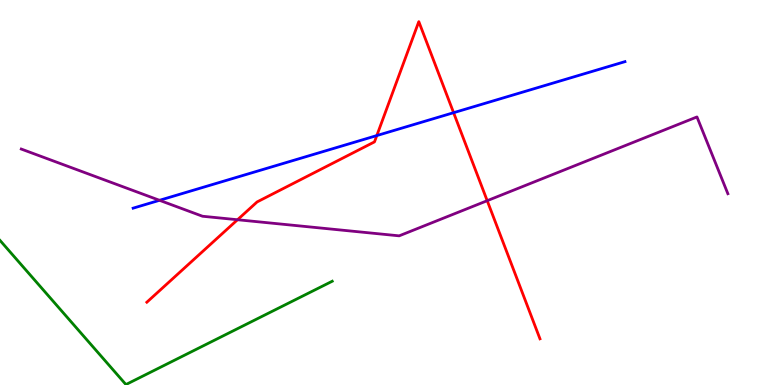[{'lines': ['blue', 'red'], 'intersections': [{'x': 4.86, 'y': 6.48}, {'x': 5.85, 'y': 7.07}]}, {'lines': ['green', 'red'], 'intersections': []}, {'lines': ['purple', 'red'], 'intersections': [{'x': 3.06, 'y': 4.29}, {'x': 6.29, 'y': 4.79}]}, {'lines': ['blue', 'green'], 'intersections': []}, {'lines': ['blue', 'purple'], 'intersections': [{'x': 2.06, 'y': 4.8}]}, {'lines': ['green', 'purple'], 'intersections': []}]